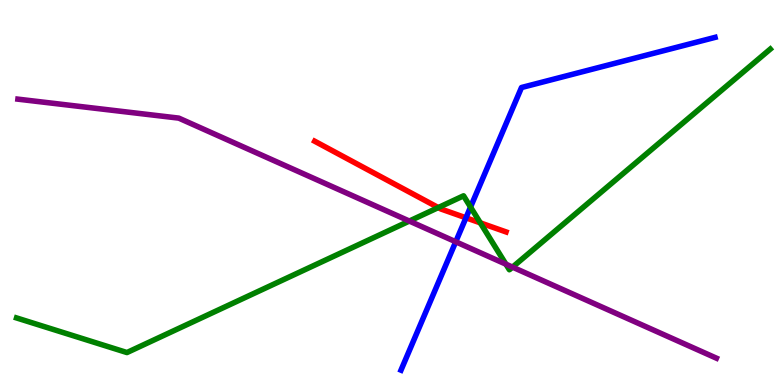[{'lines': ['blue', 'red'], 'intersections': [{'x': 6.01, 'y': 4.34}]}, {'lines': ['green', 'red'], 'intersections': [{'x': 5.66, 'y': 4.61}, {'x': 6.2, 'y': 4.21}]}, {'lines': ['purple', 'red'], 'intersections': []}, {'lines': ['blue', 'green'], 'intersections': [{'x': 6.07, 'y': 4.62}]}, {'lines': ['blue', 'purple'], 'intersections': [{'x': 5.88, 'y': 3.72}]}, {'lines': ['green', 'purple'], 'intersections': [{'x': 5.28, 'y': 4.26}, {'x': 6.53, 'y': 3.14}, {'x': 6.61, 'y': 3.06}]}]